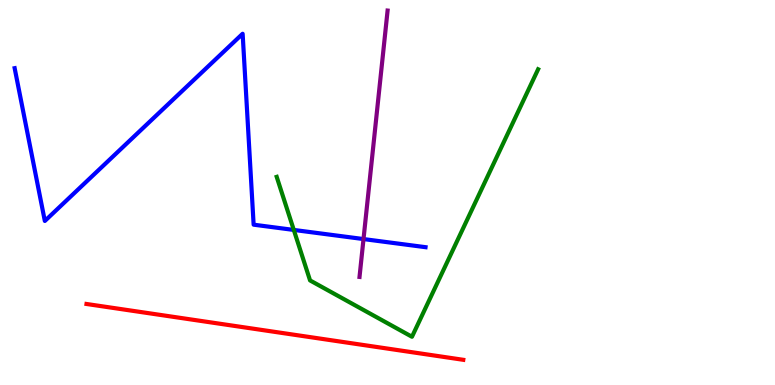[{'lines': ['blue', 'red'], 'intersections': []}, {'lines': ['green', 'red'], 'intersections': []}, {'lines': ['purple', 'red'], 'intersections': []}, {'lines': ['blue', 'green'], 'intersections': [{'x': 3.79, 'y': 4.03}]}, {'lines': ['blue', 'purple'], 'intersections': [{'x': 4.69, 'y': 3.79}]}, {'lines': ['green', 'purple'], 'intersections': []}]